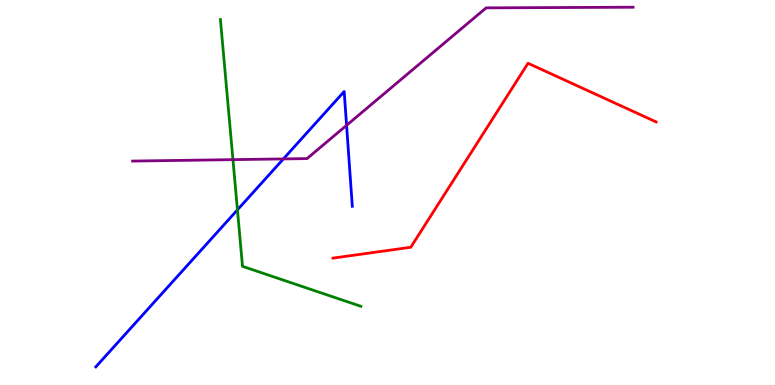[{'lines': ['blue', 'red'], 'intersections': []}, {'lines': ['green', 'red'], 'intersections': []}, {'lines': ['purple', 'red'], 'intersections': []}, {'lines': ['blue', 'green'], 'intersections': [{'x': 3.06, 'y': 4.55}]}, {'lines': ['blue', 'purple'], 'intersections': [{'x': 3.66, 'y': 5.87}, {'x': 4.47, 'y': 6.75}]}, {'lines': ['green', 'purple'], 'intersections': [{'x': 3.01, 'y': 5.85}]}]